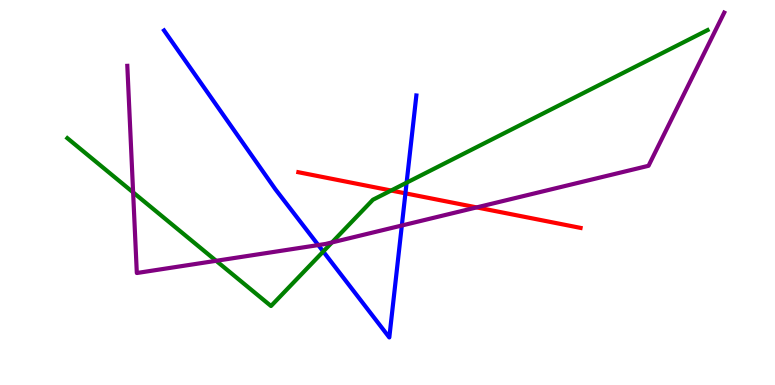[{'lines': ['blue', 'red'], 'intersections': [{'x': 5.23, 'y': 4.98}]}, {'lines': ['green', 'red'], 'intersections': [{'x': 5.05, 'y': 5.05}]}, {'lines': ['purple', 'red'], 'intersections': [{'x': 6.15, 'y': 4.61}]}, {'lines': ['blue', 'green'], 'intersections': [{'x': 4.17, 'y': 3.47}, {'x': 5.25, 'y': 5.26}]}, {'lines': ['blue', 'purple'], 'intersections': [{'x': 4.11, 'y': 3.63}, {'x': 5.18, 'y': 4.14}]}, {'lines': ['green', 'purple'], 'intersections': [{'x': 1.72, 'y': 5.0}, {'x': 2.79, 'y': 3.23}, {'x': 4.28, 'y': 3.7}]}]